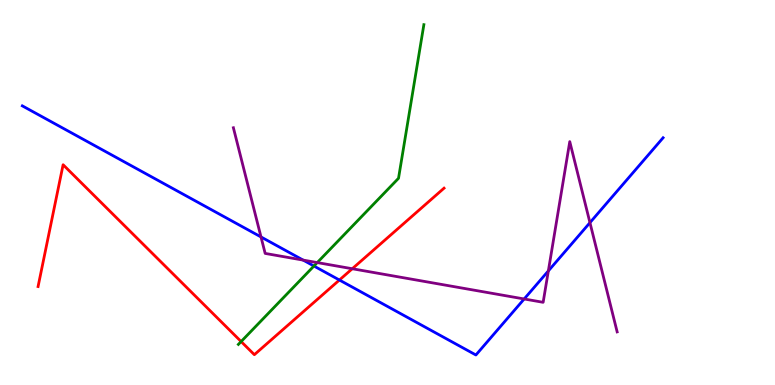[{'lines': ['blue', 'red'], 'intersections': [{'x': 4.38, 'y': 2.73}]}, {'lines': ['green', 'red'], 'intersections': [{'x': 3.11, 'y': 1.13}]}, {'lines': ['purple', 'red'], 'intersections': [{'x': 4.55, 'y': 3.02}]}, {'lines': ['blue', 'green'], 'intersections': [{'x': 4.05, 'y': 3.09}]}, {'lines': ['blue', 'purple'], 'intersections': [{'x': 3.37, 'y': 3.85}, {'x': 3.91, 'y': 3.24}, {'x': 6.76, 'y': 2.23}, {'x': 7.08, 'y': 2.96}, {'x': 7.61, 'y': 4.22}]}, {'lines': ['green', 'purple'], 'intersections': [{'x': 4.09, 'y': 3.18}]}]